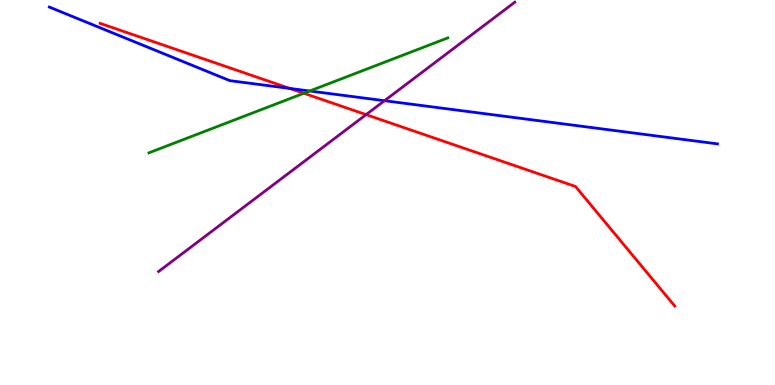[{'lines': ['blue', 'red'], 'intersections': [{'x': 3.74, 'y': 7.7}]}, {'lines': ['green', 'red'], 'intersections': [{'x': 3.92, 'y': 7.58}]}, {'lines': ['purple', 'red'], 'intersections': [{'x': 4.72, 'y': 7.02}]}, {'lines': ['blue', 'green'], 'intersections': [{'x': 4.0, 'y': 7.64}]}, {'lines': ['blue', 'purple'], 'intersections': [{'x': 4.96, 'y': 7.38}]}, {'lines': ['green', 'purple'], 'intersections': []}]